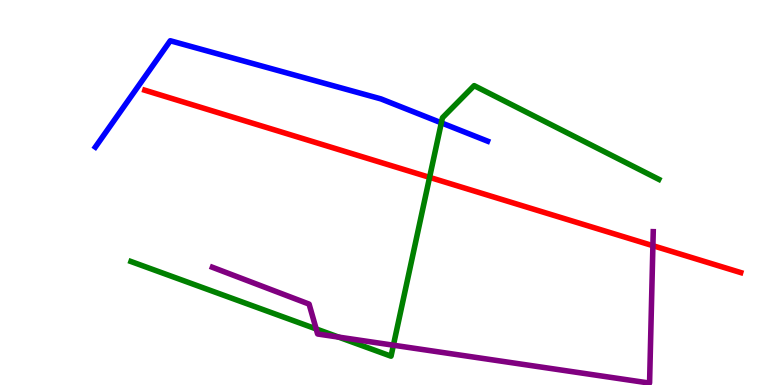[{'lines': ['blue', 'red'], 'intersections': []}, {'lines': ['green', 'red'], 'intersections': [{'x': 5.54, 'y': 5.39}]}, {'lines': ['purple', 'red'], 'intersections': [{'x': 8.42, 'y': 3.62}]}, {'lines': ['blue', 'green'], 'intersections': [{'x': 5.69, 'y': 6.81}]}, {'lines': ['blue', 'purple'], 'intersections': []}, {'lines': ['green', 'purple'], 'intersections': [{'x': 4.08, 'y': 1.46}, {'x': 4.37, 'y': 1.24}, {'x': 5.08, 'y': 1.03}]}]